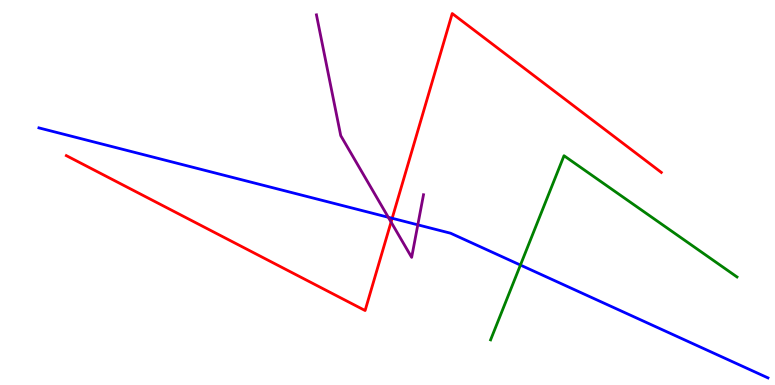[{'lines': ['blue', 'red'], 'intersections': [{'x': 5.06, 'y': 4.33}]}, {'lines': ['green', 'red'], 'intersections': []}, {'lines': ['purple', 'red'], 'intersections': [{'x': 5.05, 'y': 4.23}]}, {'lines': ['blue', 'green'], 'intersections': [{'x': 6.72, 'y': 3.12}]}, {'lines': ['blue', 'purple'], 'intersections': [{'x': 5.01, 'y': 4.36}, {'x': 5.39, 'y': 4.16}]}, {'lines': ['green', 'purple'], 'intersections': []}]